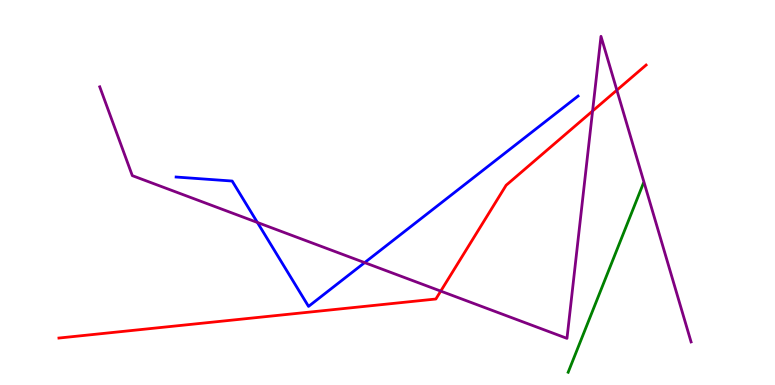[{'lines': ['blue', 'red'], 'intersections': []}, {'lines': ['green', 'red'], 'intersections': []}, {'lines': ['purple', 'red'], 'intersections': [{'x': 5.69, 'y': 2.44}, {'x': 7.65, 'y': 7.12}, {'x': 7.96, 'y': 7.66}]}, {'lines': ['blue', 'green'], 'intersections': []}, {'lines': ['blue', 'purple'], 'intersections': [{'x': 3.32, 'y': 4.22}, {'x': 4.71, 'y': 3.18}]}, {'lines': ['green', 'purple'], 'intersections': []}]